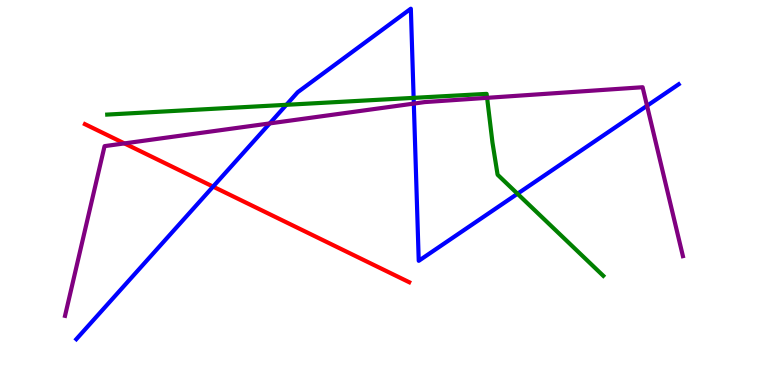[{'lines': ['blue', 'red'], 'intersections': [{'x': 2.75, 'y': 5.15}]}, {'lines': ['green', 'red'], 'intersections': []}, {'lines': ['purple', 'red'], 'intersections': [{'x': 1.61, 'y': 6.28}]}, {'lines': ['blue', 'green'], 'intersections': [{'x': 3.7, 'y': 7.28}, {'x': 5.34, 'y': 7.46}, {'x': 6.68, 'y': 4.97}]}, {'lines': ['blue', 'purple'], 'intersections': [{'x': 3.48, 'y': 6.79}, {'x': 5.34, 'y': 7.31}, {'x': 8.35, 'y': 7.25}]}, {'lines': ['green', 'purple'], 'intersections': [{'x': 6.29, 'y': 7.46}]}]